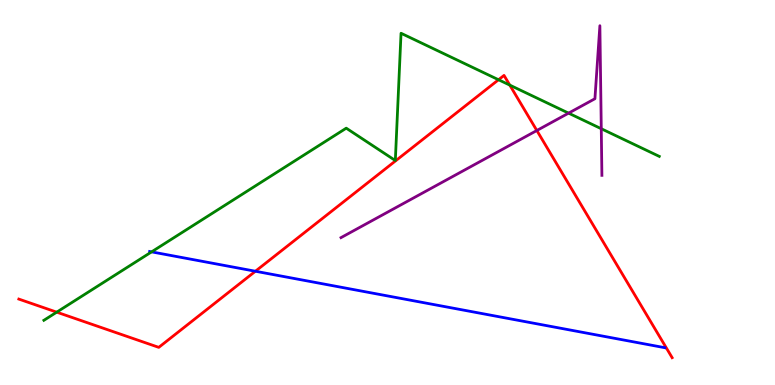[{'lines': ['blue', 'red'], 'intersections': [{'x': 3.3, 'y': 2.95}]}, {'lines': ['green', 'red'], 'intersections': [{'x': 0.732, 'y': 1.89}, {'x': 6.43, 'y': 7.93}, {'x': 6.58, 'y': 7.79}]}, {'lines': ['purple', 'red'], 'intersections': [{'x': 6.93, 'y': 6.61}]}, {'lines': ['blue', 'green'], 'intersections': [{'x': 1.96, 'y': 3.46}]}, {'lines': ['blue', 'purple'], 'intersections': []}, {'lines': ['green', 'purple'], 'intersections': [{'x': 7.34, 'y': 7.06}, {'x': 7.76, 'y': 6.66}]}]